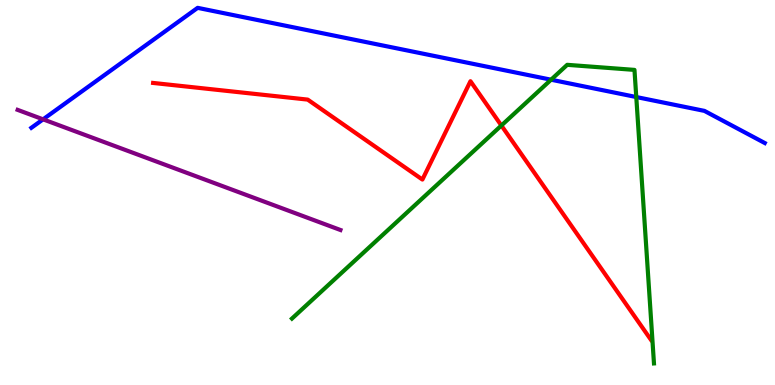[{'lines': ['blue', 'red'], 'intersections': []}, {'lines': ['green', 'red'], 'intersections': [{'x': 6.47, 'y': 6.74}]}, {'lines': ['purple', 'red'], 'intersections': []}, {'lines': ['blue', 'green'], 'intersections': [{'x': 7.11, 'y': 7.93}, {'x': 8.21, 'y': 7.48}]}, {'lines': ['blue', 'purple'], 'intersections': [{'x': 0.556, 'y': 6.9}]}, {'lines': ['green', 'purple'], 'intersections': []}]